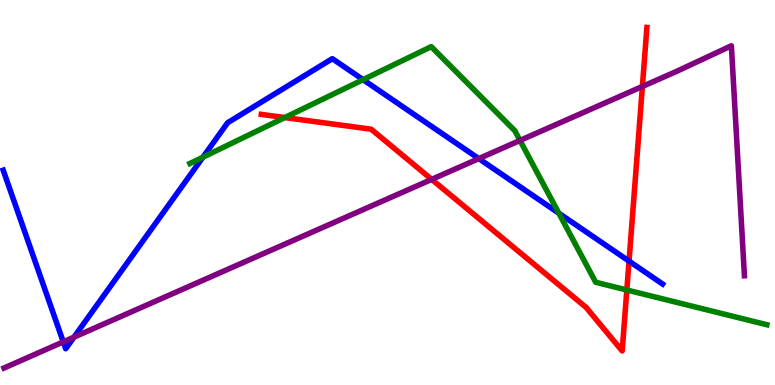[{'lines': ['blue', 'red'], 'intersections': [{'x': 8.12, 'y': 3.22}]}, {'lines': ['green', 'red'], 'intersections': [{'x': 3.67, 'y': 6.95}, {'x': 8.09, 'y': 2.47}]}, {'lines': ['purple', 'red'], 'intersections': [{'x': 5.57, 'y': 5.34}, {'x': 8.29, 'y': 7.75}]}, {'lines': ['blue', 'green'], 'intersections': [{'x': 2.62, 'y': 5.92}, {'x': 4.68, 'y': 7.93}, {'x': 7.21, 'y': 4.46}]}, {'lines': ['blue', 'purple'], 'intersections': [{'x': 0.816, 'y': 1.12}, {'x': 0.955, 'y': 1.24}, {'x': 6.18, 'y': 5.88}]}, {'lines': ['green', 'purple'], 'intersections': [{'x': 6.71, 'y': 6.35}]}]